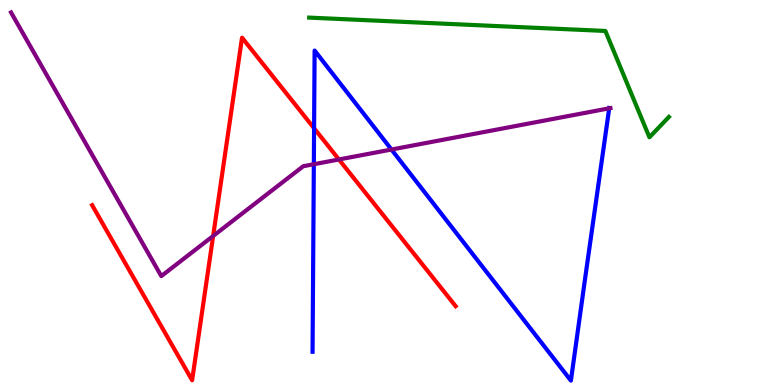[{'lines': ['blue', 'red'], 'intersections': [{'x': 4.05, 'y': 6.67}]}, {'lines': ['green', 'red'], 'intersections': []}, {'lines': ['purple', 'red'], 'intersections': [{'x': 2.75, 'y': 3.87}, {'x': 4.37, 'y': 5.86}]}, {'lines': ['blue', 'green'], 'intersections': []}, {'lines': ['blue', 'purple'], 'intersections': [{'x': 4.05, 'y': 5.73}, {'x': 5.05, 'y': 6.12}, {'x': 7.86, 'y': 7.19}]}, {'lines': ['green', 'purple'], 'intersections': []}]